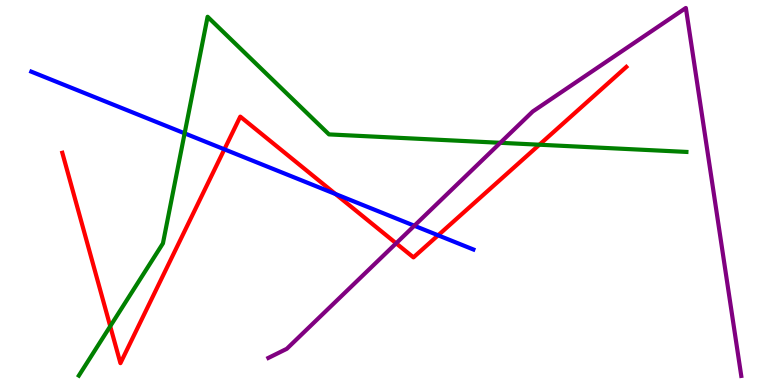[{'lines': ['blue', 'red'], 'intersections': [{'x': 2.9, 'y': 6.12}, {'x': 4.33, 'y': 4.96}, {'x': 5.65, 'y': 3.89}]}, {'lines': ['green', 'red'], 'intersections': [{'x': 1.42, 'y': 1.53}, {'x': 6.96, 'y': 6.24}]}, {'lines': ['purple', 'red'], 'intersections': [{'x': 5.11, 'y': 3.68}]}, {'lines': ['blue', 'green'], 'intersections': [{'x': 2.38, 'y': 6.54}]}, {'lines': ['blue', 'purple'], 'intersections': [{'x': 5.35, 'y': 4.14}]}, {'lines': ['green', 'purple'], 'intersections': [{'x': 6.46, 'y': 6.29}]}]